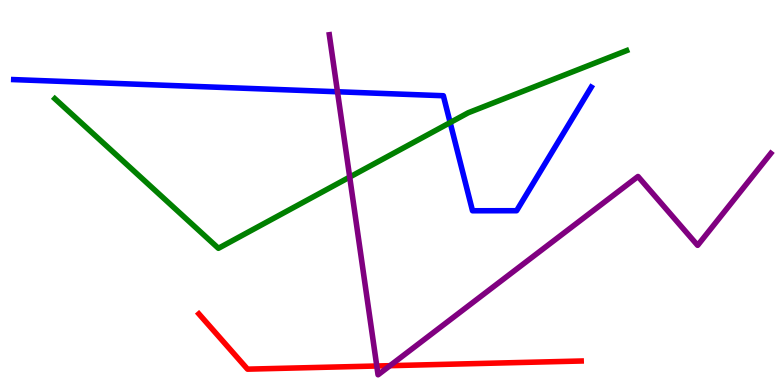[{'lines': ['blue', 'red'], 'intersections': []}, {'lines': ['green', 'red'], 'intersections': []}, {'lines': ['purple', 'red'], 'intersections': [{'x': 4.86, 'y': 0.494}, {'x': 5.03, 'y': 0.502}]}, {'lines': ['blue', 'green'], 'intersections': [{'x': 5.81, 'y': 6.82}]}, {'lines': ['blue', 'purple'], 'intersections': [{'x': 4.35, 'y': 7.62}]}, {'lines': ['green', 'purple'], 'intersections': [{'x': 4.51, 'y': 5.4}]}]